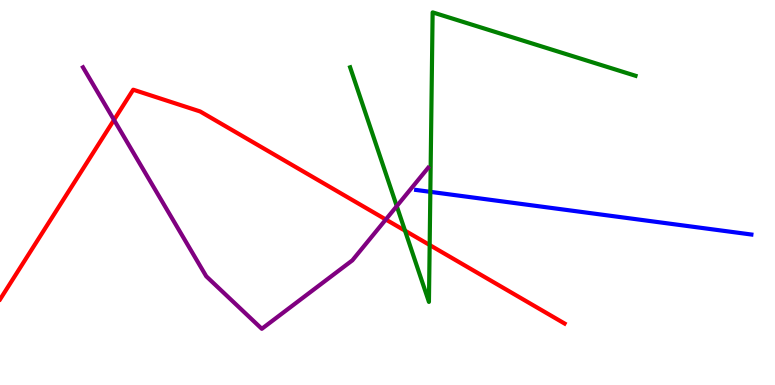[{'lines': ['blue', 'red'], 'intersections': []}, {'lines': ['green', 'red'], 'intersections': [{'x': 5.23, 'y': 4.01}, {'x': 5.54, 'y': 3.64}]}, {'lines': ['purple', 'red'], 'intersections': [{'x': 1.47, 'y': 6.89}, {'x': 4.98, 'y': 4.3}]}, {'lines': ['blue', 'green'], 'intersections': [{'x': 5.55, 'y': 5.02}]}, {'lines': ['blue', 'purple'], 'intersections': []}, {'lines': ['green', 'purple'], 'intersections': [{'x': 5.12, 'y': 4.65}]}]